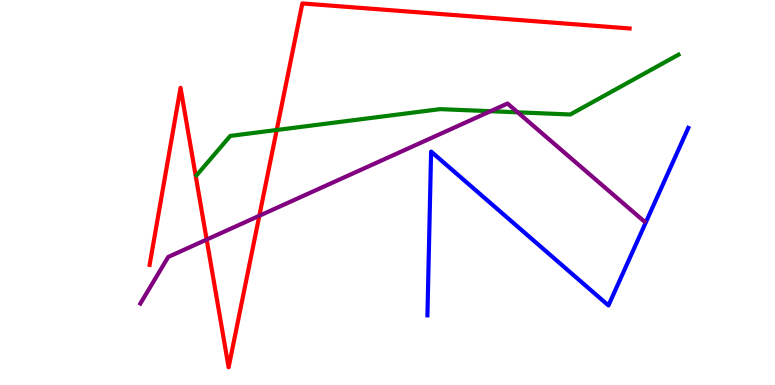[{'lines': ['blue', 'red'], 'intersections': []}, {'lines': ['green', 'red'], 'intersections': [{'x': 3.57, 'y': 6.62}]}, {'lines': ['purple', 'red'], 'intersections': [{'x': 2.67, 'y': 3.78}, {'x': 3.35, 'y': 4.4}]}, {'lines': ['blue', 'green'], 'intersections': []}, {'lines': ['blue', 'purple'], 'intersections': []}, {'lines': ['green', 'purple'], 'intersections': [{'x': 6.33, 'y': 7.11}, {'x': 6.68, 'y': 7.08}]}]